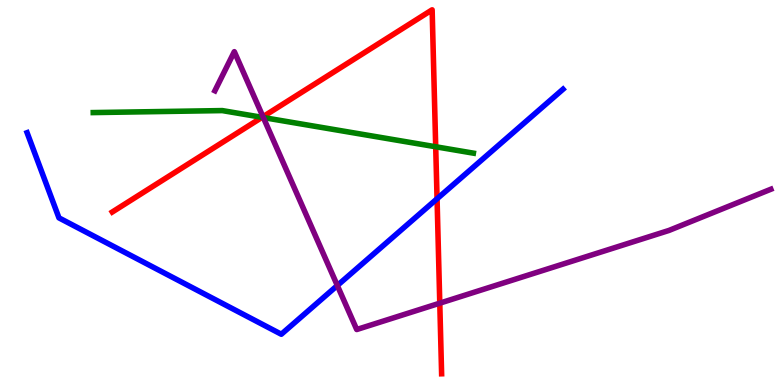[{'lines': ['blue', 'red'], 'intersections': [{'x': 5.64, 'y': 4.84}]}, {'lines': ['green', 'red'], 'intersections': [{'x': 3.38, 'y': 6.95}, {'x': 5.62, 'y': 6.19}]}, {'lines': ['purple', 'red'], 'intersections': [{'x': 3.39, 'y': 6.97}, {'x': 5.67, 'y': 2.13}]}, {'lines': ['blue', 'green'], 'intersections': []}, {'lines': ['blue', 'purple'], 'intersections': [{'x': 4.35, 'y': 2.58}]}, {'lines': ['green', 'purple'], 'intersections': [{'x': 3.4, 'y': 6.95}]}]